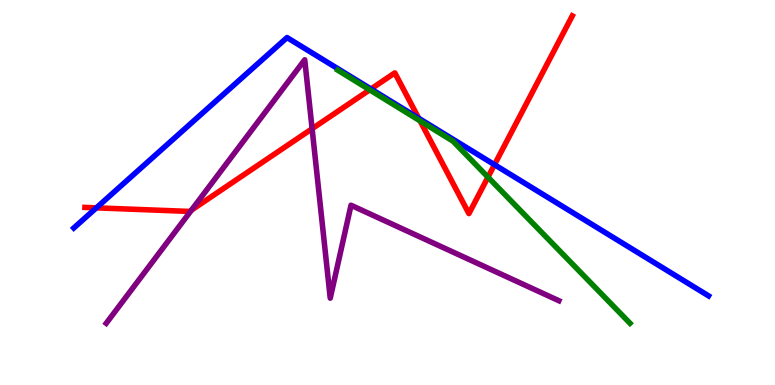[{'lines': ['blue', 'red'], 'intersections': [{'x': 1.24, 'y': 4.6}, {'x': 4.79, 'y': 7.69}, {'x': 5.4, 'y': 6.93}, {'x': 6.38, 'y': 5.72}]}, {'lines': ['green', 'red'], 'intersections': [{'x': 4.77, 'y': 7.67}, {'x': 5.42, 'y': 6.86}, {'x': 6.3, 'y': 5.4}]}, {'lines': ['purple', 'red'], 'intersections': [{'x': 2.47, 'y': 4.54}, {'x': 4.03, 'y': 6.66}]}, {'lines': ['blue', 'green'], 'intersections': []}, {'lines': ['blue', 'purple'], 'intersections': []}, {'lines': ['green', 'purple'], 'intersections': []}]